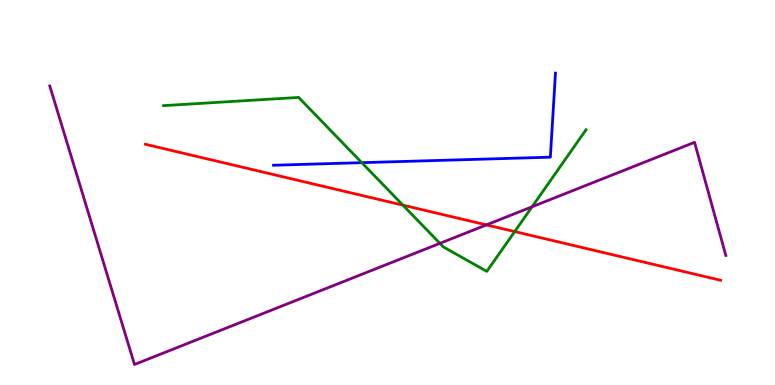[{'lines': ['blue', 'red'], 'intersections': []}, {'lines': ['green', 'red'], 'intersections': [{'x': 5.2, 'y': 4.67}, {'x': 6.64, 'y': 3.99}]}, {'lines': ['purple', 'red'], 'intersections': [{'x': 6.28, 'y': 4.16}]}, {'lines': ['blue', 'green'], 'intersections': [{'x': 4.67, 'y': 5.77}]}, {'lines': ['blue', 'purple'], 'intersections': []}, {'lines': ['green', 'purple'], 'intersections': [{'x': 5.68, 'y': 3.68}, {'x': 6.87, 'y': 4.63}]}]